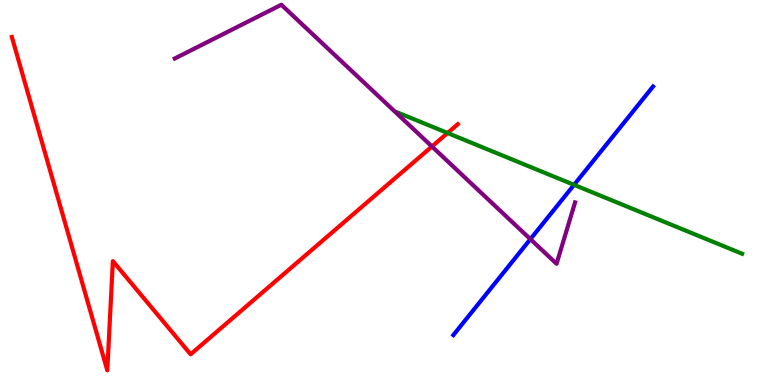[{'lines': ['blue', 'red'], 'intersections': []}, {'lines': ['green', 'red'], 'intersections': [{'x': 5.78, 'y': 6.55}]}, {'lines': ['purple', 'red'], 'intersections': [{'x': 5.57, 'y': 6.2}]}, {'lines': ['blue', 'green'], 'intersections': [{'x': 7.41, 'y': 5.2}]}, {'lines': ['blue', 'purple'], 'intersections': [{'x': 6.84, 'y': 3.79}]}, {'lines': ['green', 'purple'], 'intersections': []}]